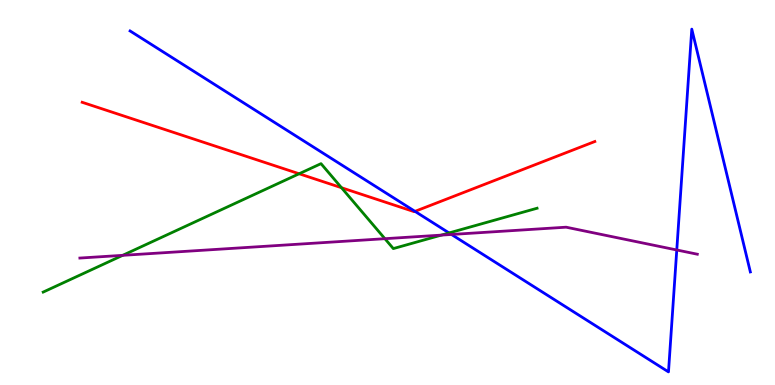[{'lines': ['blue', 'red'], 'intersections': [{'x': 5.35, 'y': 4.51}]}, {'lines': ['green', 'red'], 'intersections': [{'x': 3.86, 'y': 5.49}, {'x': 4.41, 'y': 5.12}]}, {'lines': ['purple', 'red'], 'intersections': []}, {'lines': ['blue', 'green'], 'intersections': [{'x': 5.79, 'y': 3.95}]}, {'lines': ['blue', 'purple'], 'intersections': [{'x': 5.83, 'y': 3.91}, {'x': 8.73, 'y': 3.51}]}, {'lines': ['green', 'purple'], 'intersections': [{'x': 1.58, 'y': 3.37}, {'x': 4.97, 'y': 3.8}, {'x': 5.69, 'y': 3.89}]}]